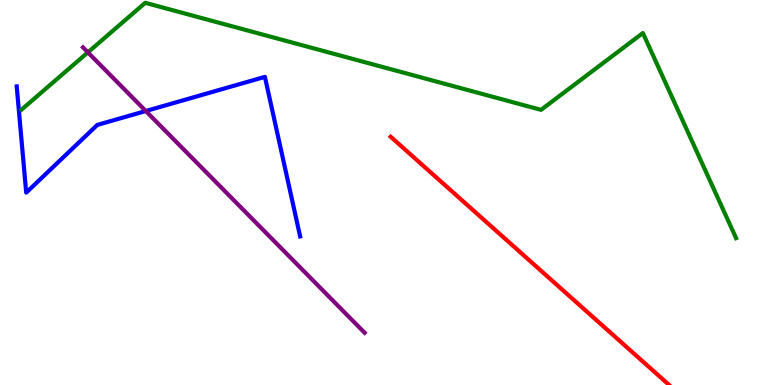[{'lines': ['blue', 'red'], 'intersections': []}, {'lines': ['green', 'red'], 'intersections': []}, {'lines': ['purple', 'red'], 'intersections': []}, {'lines': ['blue', 'green'], 'intersections': []}, {'lines': ['blue', 'purple'], 'intersections': [{'x': 1.88, 'y': 7.12}]}, {'lines': ['green', 'purple'], 'intersections': [{'x': 1.13, 'y': 8.64}]}]